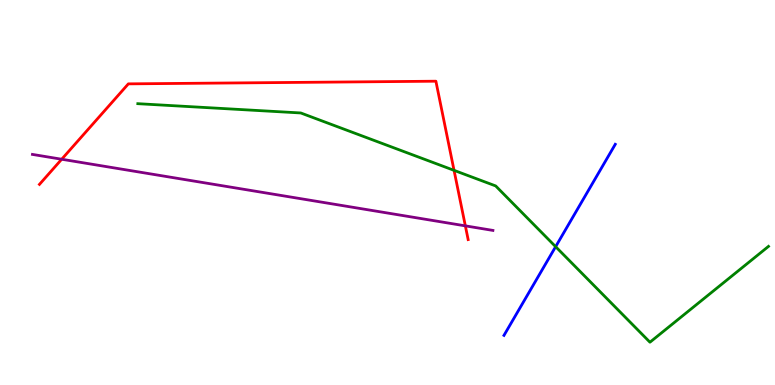[{'lines': ['blue', 'red'], 'intersections': []}, {'lines': ['green', 'red'], 'intersections': [{'x': 5.86, 'y': 5.58}]}, {'lines': ['purple', 'red'], 'intersections': [{'x': 0.796, 'y': 5.86}, {'x': 6.0, 'y': 4.13}]}, {'lines': ['blue', 'green'], 'intersections': [{'x': 7.17, 'y': 3.59}]}, {'lines': ['blue', 'purple'], 'intersections': []}, {'lines': ['green', 'purple'], 'intersections': []}]